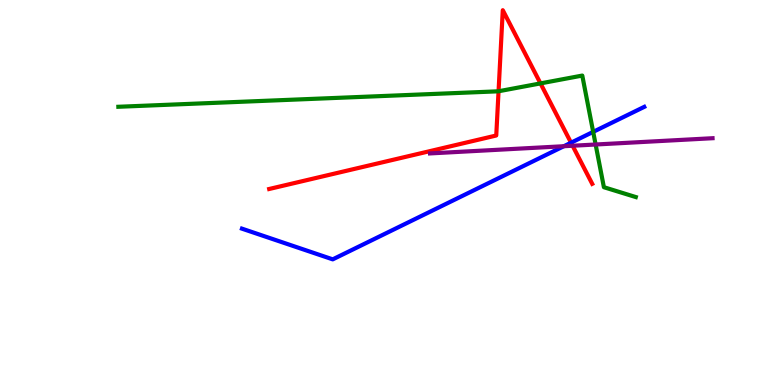[{'lines': ['blue', 'red'], 'intersections': [{'x': 7.37, 'y': 6.29}]}, {'lines': ['green', 'red'], 'intersections': [{'x': 6.43, 'y': 7.63}, {'x': 6.97, 'y': 7.83}]}, {'lines': ['purple', 'red'], 'intersections': [{'x': 7.39, 'y': 6.21}]}, {'lines': ['blue', 'green'], 'intersections': [{'x': 7.65, 'y': 6.57}]}, {'lines': ['blue', 'purple'], 'intersections': [{'x': 7.28, 'y': 6.2}]}, {'lines': ['green', 'purple'], 'intersections': [{'x': 7.69, 'y': 6.25}]}]